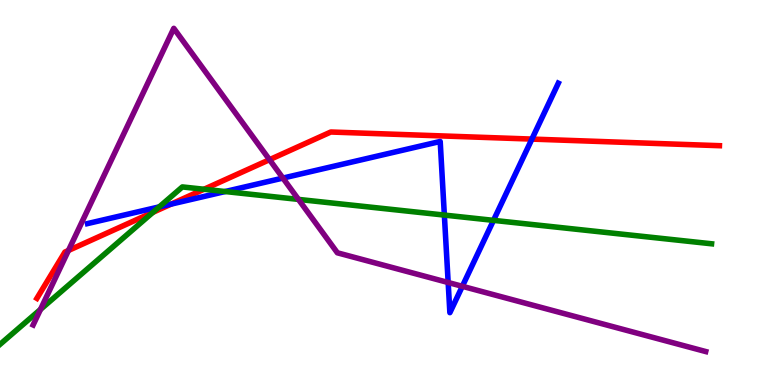[{'lines': ['blue', 'red'], 'intersections': [{'x': 2.21, 'y': 4.7}, {'x': 6.86, 'y': 6.39}]}, {'lines': ['green', 'red'], 'intersections': [{'x': 1.97, 'y': 4.49}, {'x': 2.63, 'y': 5.08}]}, {'lines': ['purple', 'red'], 'intersections': [{'x': 0.883, 'y': 3.49}, {'x': 3.48, 'y': 5.85}]}, {'lines': ['blue', 'green'], 'intersections': [{'x': 2.06, 'y': 4.63}, {'x': 2.91, 'y': 5.03}, {'x': 5.73, 'y': 4.41}, {'x': 6.37, 'y': 4.28}]}, {'lines': ['blue', 'purple'], 'intersections': [{'x': 3.65, 'y': 5.37}, {'x': 5.78, 'y': 2.66}, {'x': 5.97, 'y': 2.56}]}, {'lines': ['green', 'purple'], 'intersections': [{'x': 0.523, 'y': 1.96}, {'x': 3.85, 'y': 4.82}]}]